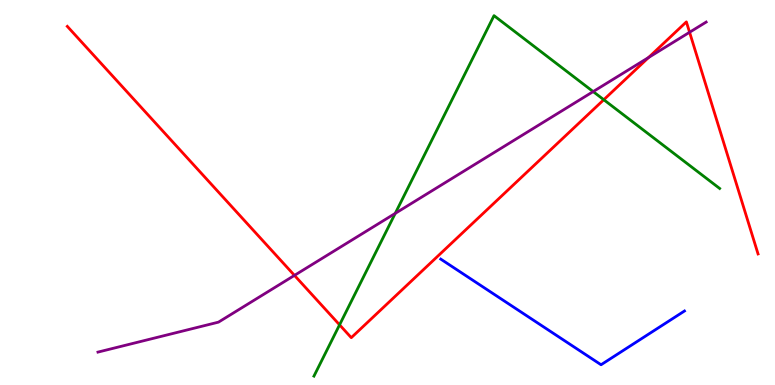[{'lines': ['blue', 'red'], 'intersections': []}, {'lines': ['green', 'red'], 'intersections': [{'x': 4.38, 'y': 1.56}, {'x': 7.79, 'y': 7.41}]}, {'lines': ['purple', 'red'], 'intersections': [{'x': 3.8, 'y': 2.85}, {'x': 8.37, 'y': 8.51}, {'x': 8.9, 'y': 9.16}]}, {'lines': ['blue', 'green'], 'intersections': []}, {'lines': ['blue', 'purple'], 'intersections': []}, {'lines': ['green', 'purple'], 'intersections': [{'x': 5.1, 'y': 4.46}, {'x': 7.65, 'y': 7.62}]}]